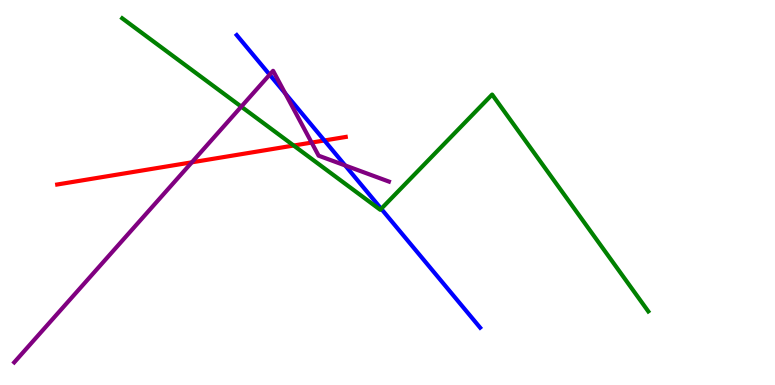[{'lines': ['blue', 'red'], 'intersections': [{'x': 4.19, 'y': 6.35}]}, {'lines': ['green', 'red'], 'intersections': [{'x': 3.79, 'y': 6.22}]}, {'lines': ['purple', 'red'], 'intersections': [{'x': 2.48, 'y': 5.78}, {'x': 4.02, 'y': 6.3}]}, {'lines': ['blue', 'green'], 'intersections': [{'x': 4.92, 'y': 4.58}]}, {'lines': ['blue', 'purple'], 'intersections': [{'x': 3.48, 'y': 8.06}, {'x': 3.68, 'y': 7.57}, {'x': 4.45, 'y': 5.7}]}, {'lines': ['green', 'purple'], 'intersections': [{'x': 3.11, 'y': 7.23}]}]